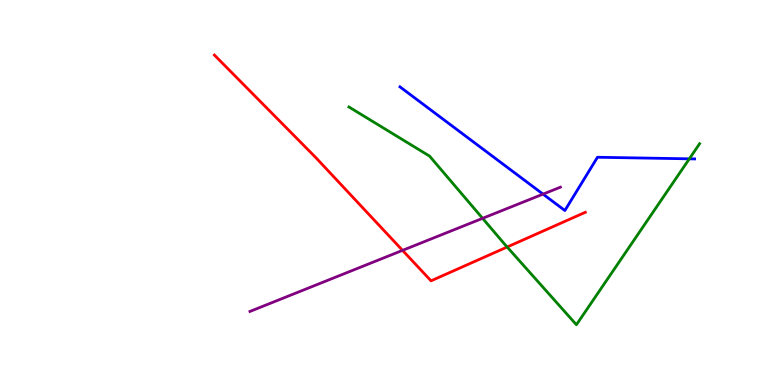[{'lines': ['blue', 'red'], 'intersections': []}, {'lines': ['green', 'red'], 'intersections': [{'x': 6.54, 'y': 3.58}]}, {'lines': ['purple', 'red'], 'intersections': [{'x': 5.19, 'y': 3.5}]}, {'lines': ['blue', 'green'], 'intersections': [{'x': 8.89, 'y': 5.87}]}, {'lines': ['blue', 'purple'], 'intersections': [{'x': 7.01, 'y': 4.96}]}, {'lines': ['green', 'purple'], 'intersections': [{'x': 6.23, 'y': 4.33}]}]